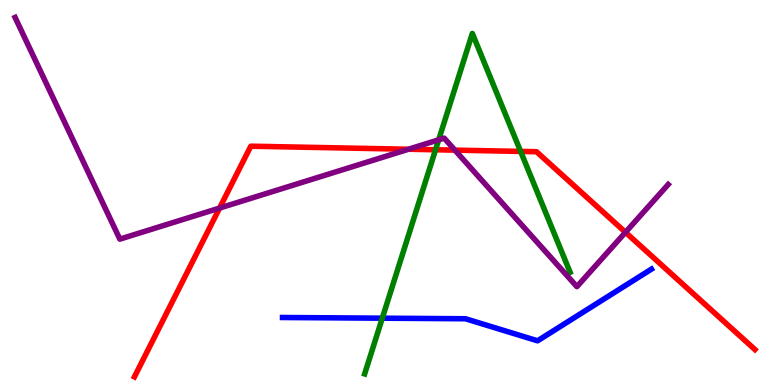[{'lines': ['blue', 'red'], 'intersections': []}, {'lines': ['green', 'red'], 'intersections': [{'x': 5.62, 'y': 6.11}, {'x': 6.72, 'y': 6.07}]}, {'lines': ['purple', 'red'], 'intersections': [{'x': 2.83, 'y': 4.6}, {'x': 5.27, 'y': 6.12}, {'x': 5.87, 'y': 6.1}, {'x': 8.07, 'y': 3.97}]}, {'lines': ['blue', 'green'], 'intersections': [{'x': 4.93, 'y': 1.74}]}, {'lines': ['blue', 'purple'], 'intersections': []}, {'lines': ['green', 'purple'], 'intersections': [{'x': 5.66, 'y': 6.37}]}]